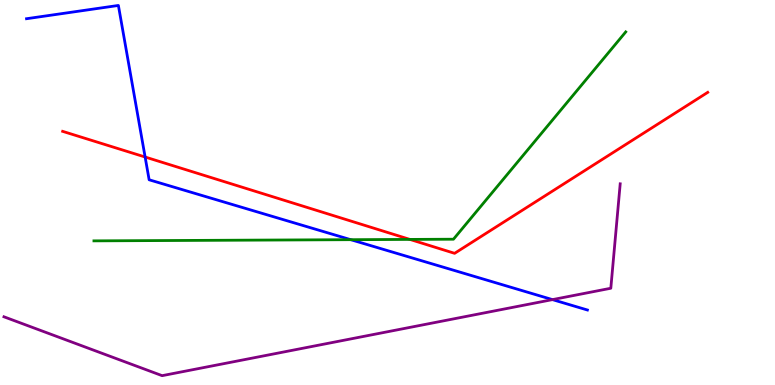[{'lines': ['blue', 'red'], 'intersections': [{'x': 1.87, 'y': 5.92}]}, {'lines': ['green', 'red'], 'intersections': [{'x': 5.29, 'y': 3.78}]}, {'lines': ['purple', 'red'], 'intersections': []}, {'lines': ['blue', 'green'], 'intersections': [{'x': 4.53, 'y': 3.77}]}, {'lines': ['blue', 'purple'], 'intersections': [{'x': 7.13, 'y': 2.22}]}, {'lines': ['green', 'purple'], 'intersections': []}]